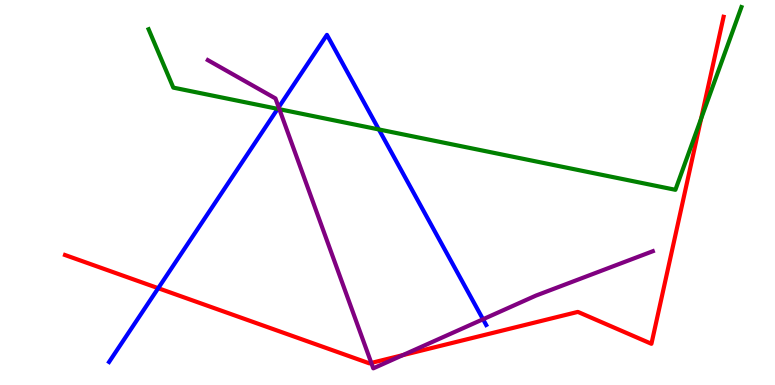[{'lines': ['blue', 'red'], 'intersections': [{'x': 2.04, 'y': 2.51}]}, {'lines': ['green', 'red'], 'intersections': [{'x': 9.05, 'y': 6.92}]}, {'lines': ['purple', 'red'], 'intersections': [{'x': 4.79, 'y': 0.573}, {'x': 5.2, 'y': 0.775}]}, {'lines': ['blue', 'green'], 'intersections': [{'x': 3.58, 'y': 7.17}, {'x': 4.89, 'y': 6.64}]}, {'lines': ['blue', 'purple'], 'intersections': [{'x': 3.6, 'y': 7.21}, {'x': 6.23, 'y': 1.71}]}, {'lines': ['green', 'purple'], 'intersections': [{'x': 3.6, 'y': 7.16}]}]